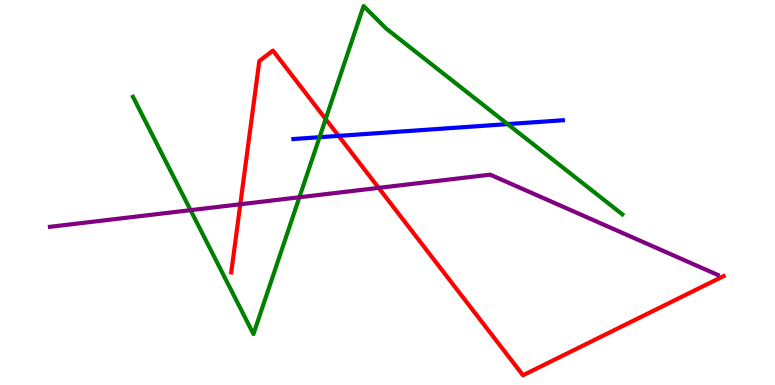[{'lines': ['blue', 'red'], 'intersections': [{'x': 4.37, 'y': 6.47}]}, {'lines': ['green', 'red'], 'intersections': [{'x': 4.2, 'y': 6.91}]}, {'lines': ['purple', 'red'], 'intersections': [{'x': 3.1, 'y': 4.69}, {'x': 4.89, 'y': 5.12}]}, {'lines': ['blue', 'green'], 'intersections': [{'x': 4.12, 'y': 6.44}, {'x': 6.55, 'y': 6.78}]}, {'lines': ['blue', 'purple'], 'intersections': []}, {'lines': ['green', 'purple'], 'intersections': [{'x': 2.46, 'y': 4.54}, {'x': 3.86, 'y': 4.88}]}]